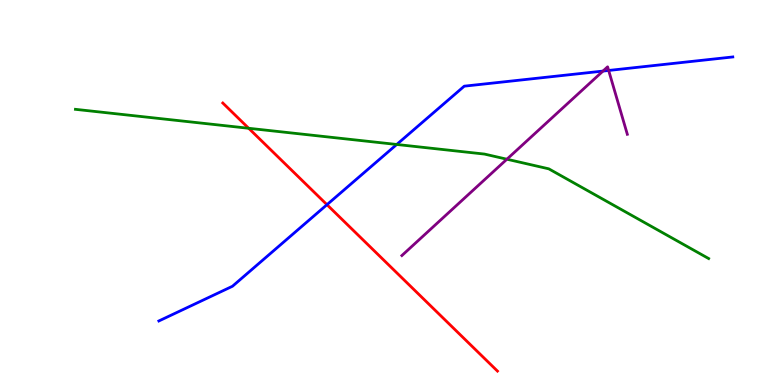[{'lines': ['blue', 'red'], 'intersections': [{'x': 4.22, 'y': 4.68}]}, {'lines': ['green', 'red'], 'intersections': [{'x': 3.21, 'y': 6.67}]}, {'lines': ['purple', 'red'], 'intersections': []}, {'lines': ['blue', 'green'], 'intersections': [{'x': 5.12, 'y': 6.25}]}, {'lines': ['blue', 'purple'], 'intersections': [{'x': 7.78, 'y': 8.15}, {'x': 7.85, 'y': 8.17}]}, {'lines': ['green', 'purple'], 'intersections': [{'x': 6.54, 'y': 5.86}]}]